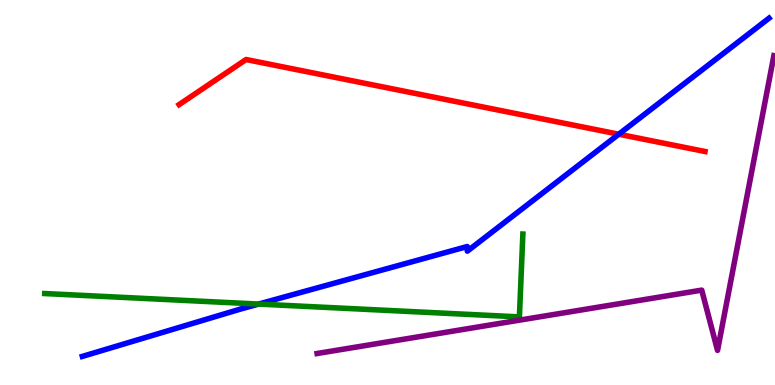[{'lines': ['blue', 'red'], 'intersections': [{'x': 7.98, 'y': 6.51}]}, {'lines': ['green', 'red'], 'intersections': []}, {'lines': ['purple', 'red'], 'intersections': []}, {'lines': ['blue', 'green'], 'intersections': [{'x': 3.34, 'y': 2.1}]}, {'lines': ['blue', 'purple'], 'intersections': []}, {'lines': ['green', 'purple'], 'intersections': []}]